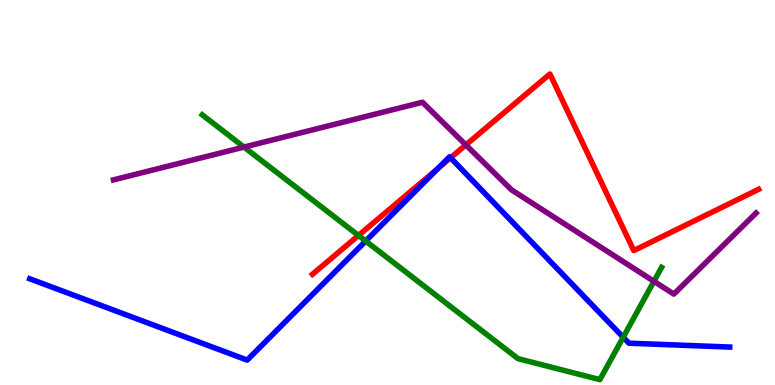[{'lines': ['blue', 'red'], 'intersections': [{'x': 5.65, 'y': 5.63}, {'x': 5.81, 'y': 5.9}]}, {'lines': ['green', 'red'], 'intersections': [{'x': 4.63, 'y': 3.88}]}, {'lines': ['purple', 'red'], 'intersections': [{'x': 6.01, 'y': 6.24}]}, {'lines': ['blue', 'green'], 'intersections': [{'x': 4.72, 'y': 3.74}, {'x': 8.04, 'y': 1.24}]}, {'lines': ['blue', 'purple'], 'intersections': []}, {'lines': ['green', 'purple'], 'intersections': [{'x': 3.15, 'y': 6.18}, {'x': 8.44, 'y': 2.69}]}]